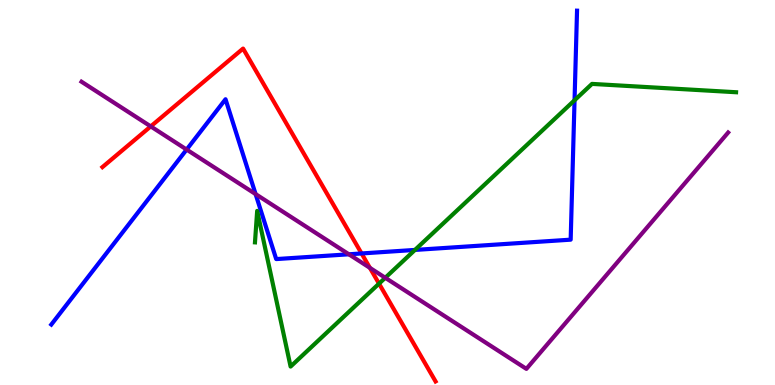[{'lines': ['blue', 'red'], 'intersections': [{'x': 4.67, 'y': 3.42}]}, {'lines': ['green', 'red'], 'intersections': [{'x': 4.89, 'y': 2.63}]}, {'lines': ['purple', 'red'], 'intersections': [{'x': 1.94, 'y': 6.72}, {'x': 4.77, 'y': 3.04}]}, {'lines': ['blue', 'green'], 'intersections': [{'x': 5.35, 'y': 3.51}, {'x': 7.41, 'y': 7.4}]}, {'lines': ['blue', 'purple'], 'intersections': [{'x': 2.41, 'y': 6.12}, {'x': 3.3, 'y': 4.96}, {'x': 4.5, 'y': 3.4}]}, {'lines': ['green', 'purple'], 'intersections': [{'x': 4.97, 'y': 2.79}]}]